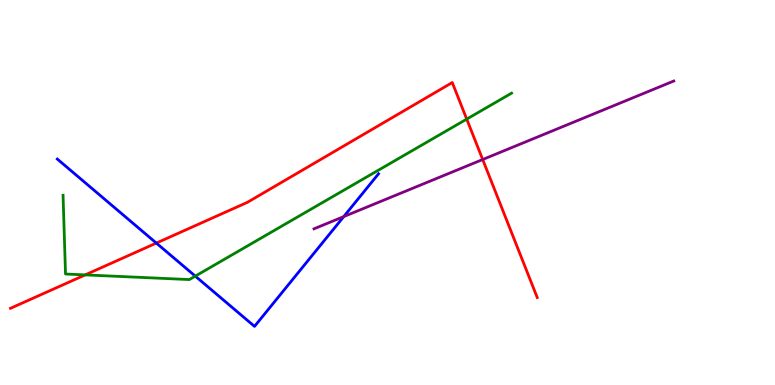[{'lines': ['blue', 'red'], 'intersections': [{'x': 2.02, 'y': 3.69}]}, {'lines': ['green', 'red'], 'intersections': [{'x': 1.1, 'y': 2.86}, {'x': 6.02, 'y': 6.91}]}, {'lines': ['purple', 'red'], 'intersections': [{'x': 6.23, 'y': 5.86}]}, {'lines': ['blue', 'green'], 'intersections': [{'x': 2.52, 'y': 2.83}]}, {'lines': ['blue', 'purple'], 'intersections': [{'x': 4.44, 'y': 4.37}]}, {'lines': ['green', 'purple'], 'intersections': []}]